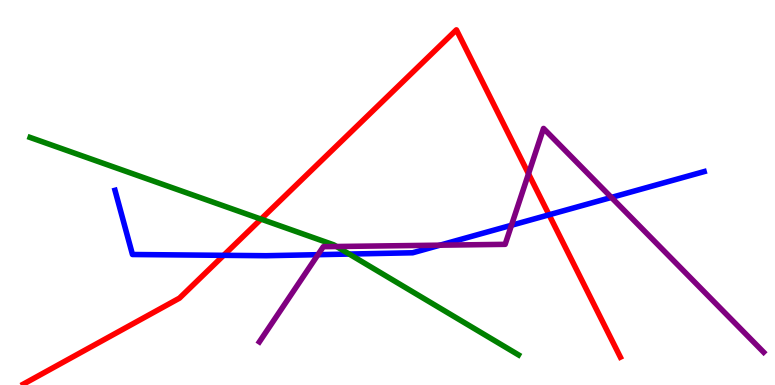[{'lines': ['blue', 'red'], 'intersections': [{'x': 2.89, 'y': 3.37}, {'x': 7.08, 'y': 4.42}]}, {'lines': ['green', 'red'], 'intersections': [{'x': 3.37, 'y': 4.31}]}, {'lines': ['purple', 'red'], 'intersections': [{'x': 6.82, 'y': 5.49}]}, {'lines': ['blue', 'green'], 'intersections': [{'x': 4.51, 'y': 3.4}]}, {'lines': ['blue', 'purple'], 'intersections': [{'x': 4.1, 'y': 3.39}, {'x': 5.68, 'y': 3.63}, {'x': 6.6, 'y': 4.15}, {'x': 7.89, 'y': 4.87}]}, {'lines': ['green', 'purple'], 'intersections': [{'x': 4.34, 'y': 3.6}]}]